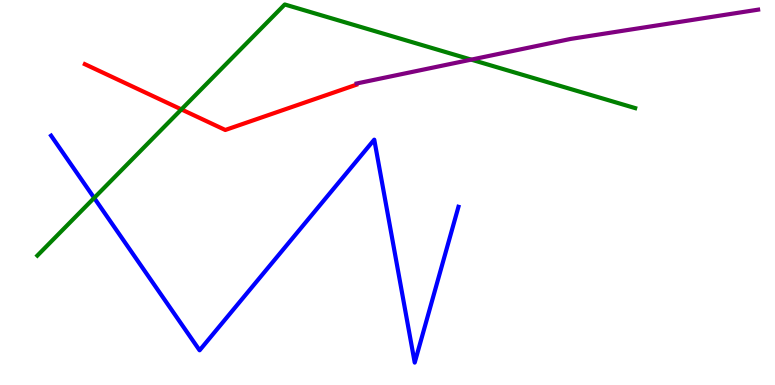[{'lines': ['blue', 'red'], 'intersections': []}, {'lines': ['green', 'red'], 'intersections': [{'x': 2.34, 'y': 7.16}]}, {'lines': ['purple', 'red'], 'intersections': []}, {'lines': ['blue', 'green'], 'intersections': [{'x': 1.22, 'y': 4.86}]}, {'lines': ['blue', 'purple'], 'intersections': []}, {'lines': ['green', 'purple'], 'intersections': [{'x': 6.08, 'y': 8.45}]}]